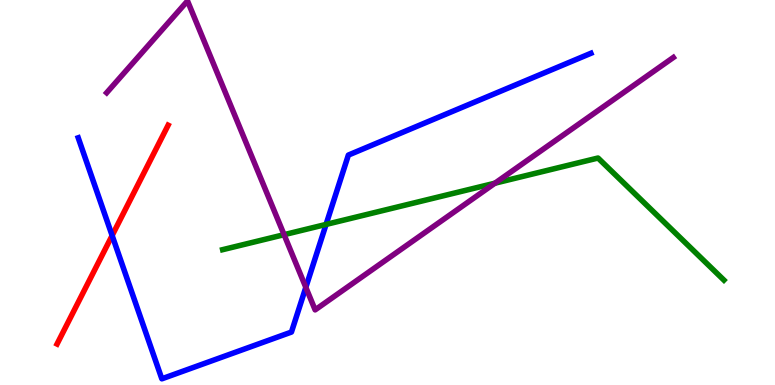[{'lines': ['blue', 'red'], 'intersections': [{'x': 1.45, 'y': 3.88}]}, {'lines': ['green', 'red'], 'intersections': []}, {'lines': ['purple', 'red'], 'intersections': []}, {'lines': ['blue', 'green'], 'intersections': [{'x': 4.21, 'y': 4.17}]}, {'lines': ['blue', 'purple'], 'intersections': [{'x': 3.95, 'y': 2.54}]}, {'lines': ['green', 'purple'], 'intersections': [{'x': 3.67, 'y': 3.9}, {'x': 6.39, 'y': 5.24}]}]